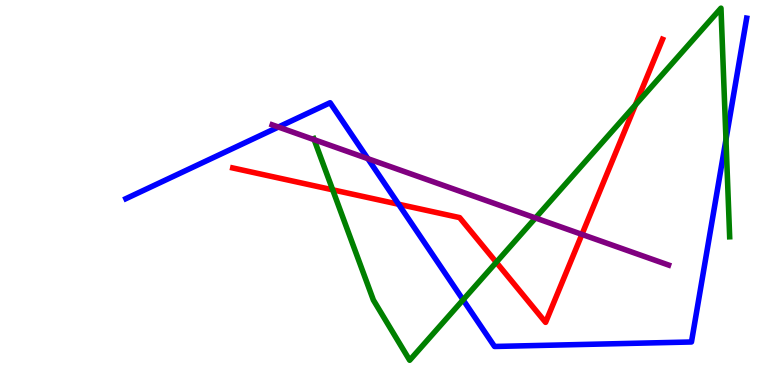[{'lines': ['blue', 'red'], 'intersections': [{'x': 5.14, 'y': 4.69}]}, {'lines': ['green', 'red'], 'intersections': [{'x': 4.29, 'y': 5.07}, {'x': 6.4, 'y': 3.19}, {'x': 8.2, 'y': 7.27}]}, {'lines': ['purple', 'red'], 'intersections': [{'x': 7.51, 'y': 3.91}]}, {'lines': ['blue', 'green'], 'intersections': [{'x': 5.98, 'y': 2.21}, {'x': 9.37, 'y': 6.37}]}, {'lines': ['blue', 'purple'], 'intersections': [{'x': 3.59, 'y': 6.7}, {'x': 4.75, 'y': 5.88}]}, {'lines': ['green', 'purple'], 'intersections': [{'x': 4.05, 'y': 6.37}, {'x': 6.91, 'y': 4.34}]}]